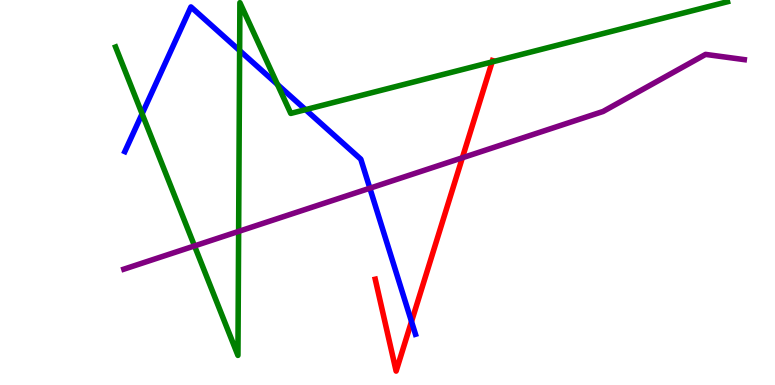[{'lines': ['blue', 'red'], 'intersections': [{'x': 5.31, 'y': 1.65}]}, {'lines': ['green', 'red'], 'intersections': [{'x': 6.35, 'y': 8.39}]}, {'lines': ['purple', 'red'], 'intersections': [{'x': 5.97, 'y': 5.9}]}, {'lines': ['blue', 'green'], 'intersections': [{'x': 1.83, 'y': 7.04}, {'x': 3.09, 'y': 8.69}, {'x': 3.58, 'y': 7.8}, {'x': 3.94, 'y': 7.15}]}, {'lines': ['blue', 'purple'], 'intersections': [{'x': 4.77, 'y': 5.11}]}, {'lines': ['green', 'purple'], 'intersections': [{'x': 2.51, 'y': 3.61}, {'x': 3.08, 'y': 3.99}]}]